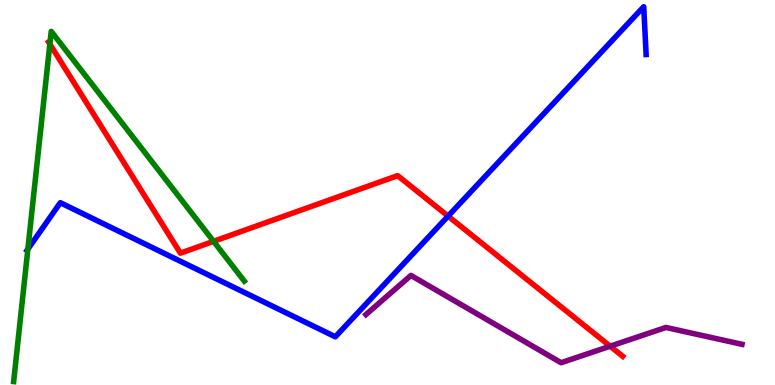[{'lines': ['blue', 'red'], 'intersections': [{'x': 5.78, 'y': 4.39}]}, {'lines': ['green', 'red'], 'intersections': [{'x': 0.643, 'y': 8.85}, {'x': 2.76, 'y': 3.73}]}, {'lines': ['purple', 'red'], 'intersections': [{'x': 7.87, 'y': 1.01}]}, {'lines': ['blue', 'green'], 'intersections': [{'x': 0.36, 'y': 3.53}]}, {'lines': ['blue', 'purple'], 'intersections': []}, {'lines': ['green', 'purple'], 'intersections': []}]